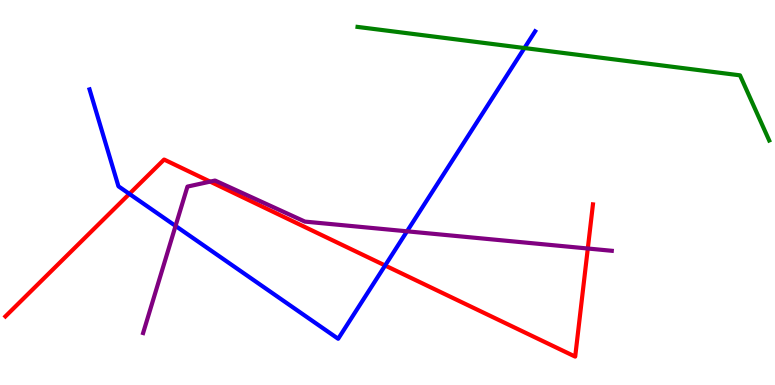[{'lines': ['blue', 'red'], 'intersections': [{'x': 1.67, 'y': 4.96}, {'x': 4.97, 'y': 3.1}]}, {'lines': ['green', 'red'], 'intersections': []}, {'lines': ['purple', 'red'], 'intersections': [{'x': 2.71, 'y': 5.28}, {'x': 7.58, 'y': 3.55}]}, {'lines': ['blue', 'green'], 'intersections': [{'x': 6.77, 'y': 8.75}]}, {'lines': ['blue', 'purple'], 'intersections': [{'x': 2.27, 'y': 4.13}, {'x': 5.25, 'y': 3.99}]}, {'lines': ['green', 'purple'], 'intersections': []}]